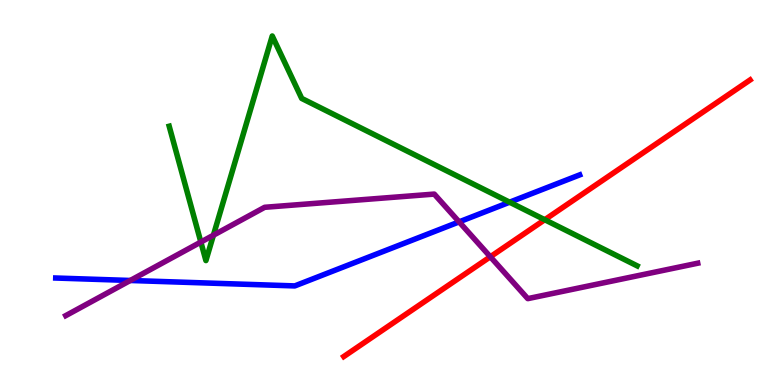[{'lines': ['blue', 'red'], 'intersections': []}, {'lines': ['green', 'red'], 'intersections': [{'x': 7.03, 'y': 4.29}]}, {'lines': ['purple', 'red'], 'intersections': [{'x': 6.33, 'y': 3.33}]}, {'lines': ['blue', 'green'], 'intersections': [{'x': 6.58, 'y': 4.75}]}, {'lines': ['blue', 'purple'], 'intersections': [{'x': 1.68, 'y': 2.71}, {'x': 5.92, 'y': 4.24}]}, {'lines': ['green', 'purple'], 'intersections': [{'x': 2.59, 'y': 3.71}, {'x': 2.75, 'y': 3.89}]}]